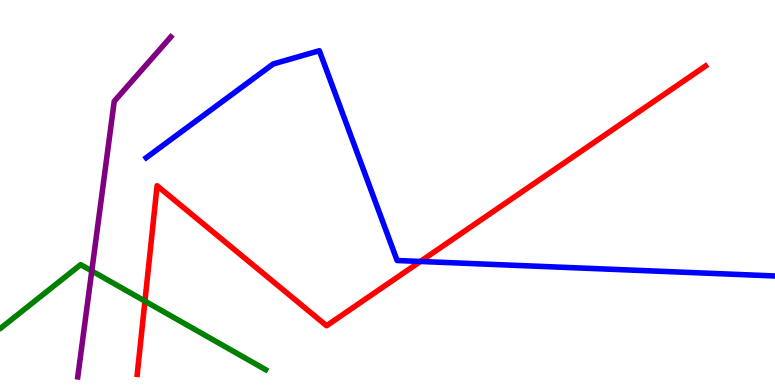[{'lines': ['blue', 'red'], 'intersections': [{'x': 5.42, 'y': 3.21}]}, {'lines': ['green', 'red'], 'intersections': [{'x': 1.87, 'y': 2.18}]}, {'lines': ['purple', 'red'], 'intersections': []}, {'lines': ['blue', 'green'], 'intersections': []}, {'lines': ['blue', 'purple'], 'intersections': []}, {'lines': ['green', 'purple'], 'intersections': [{'x': 1.18, 'y': 2.96}]}]